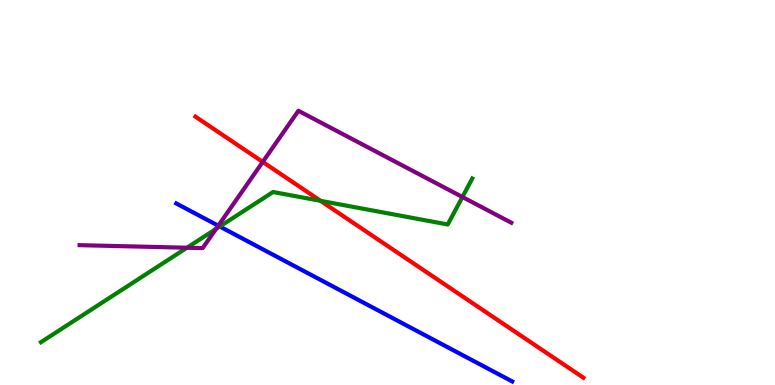[{'lines': ['blue', 'red'], 'intersections': []}, {'lines': ['green', 'red'], 'intersections': [{'x': 4.14, 'y': 4.78}]}, {'lines': ['purple', 'red'], 'intersections': [{'x': 3.39, 'y': 5.79}]}, {'lines': ['blue', 'green'], 'intersections': [{'x': 2.84, 'y': 4.12}]}, {'lines': ['blue', 'purple'], 'intersections': [{'x': 2.82, 'y': 4.14}]}, {'lines': ['green', 'purple'], 'intersections': [{'x': 2.41, 'y': 3.57}, {'x': 2.79, 'y': 4.05}, {'x': 5.97, 'y': 4.88}]}]